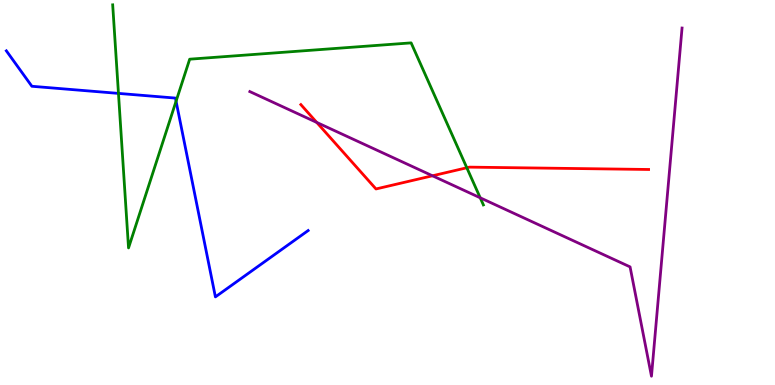[{'lines': ['blue', 'red'], 'intersections': []}, {'lines': ['green', 'red'], 'intersections': [{'x': 6.02, 'y': 5.64}]}, {'lines': ['purple', 'red'], 'intersections': [{'x': 4.09, 'y': 6.82}, {'x': 5.58, 'y': 5.43}]}, {'lines': ['blue', 'green'], 'intersections': [{'x': 1.53, 'y': 7.57}, {'x': 2.27, 'y': 7.37}]}, {'lines': ['blue', 'purple'], 'intersections': []}, {'lines': ['green', 'purple'], 'intersections': [{'x': 6.2, 'y': 4.86}]}]